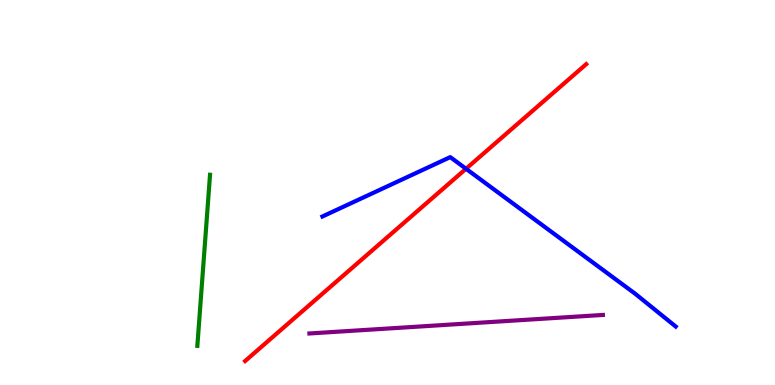[{'lines': ['blue', 'red'], 'intersections': [{'x': 6.01, 'y': 5.62}]}, {'lines': ['green', 'red'], 'intersections': []}, {'lines': ['purple', 'red'], 'intersections': []}, {'lines': ['blue', 'green'], 'intersections': []}, {'lines': ['blue', 'purple'], 'intersections': []}, {'lines': ['green', 'purple'], 'intersections': []}]